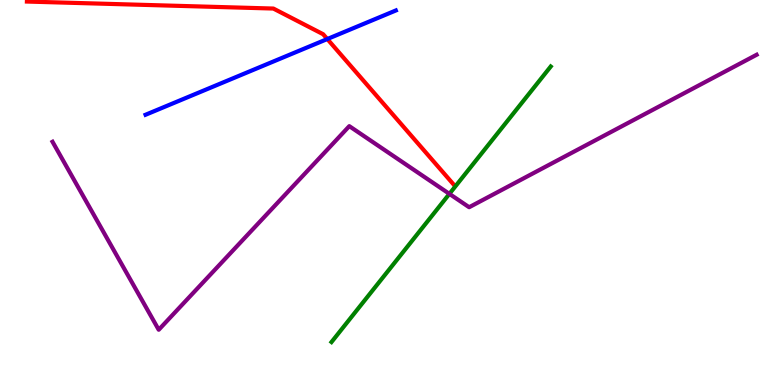[{'lines': ['blue', 'red'], 'intersections': [{'x': 4.22, 'y': 8.99}]}, {'lines': ['green', 'red'], 'intersections': []}, {'lines': ['purple', 'red'], 'intersections': []}, {'lines': ['blue', 'green'], 'intersections': []}, {'lines': ['blue', 'purple'], 'intersections': []}, {'lines': ['green', 'purple'], 'intersections': [{'x': 5.8, 'y': 4.96}]}]